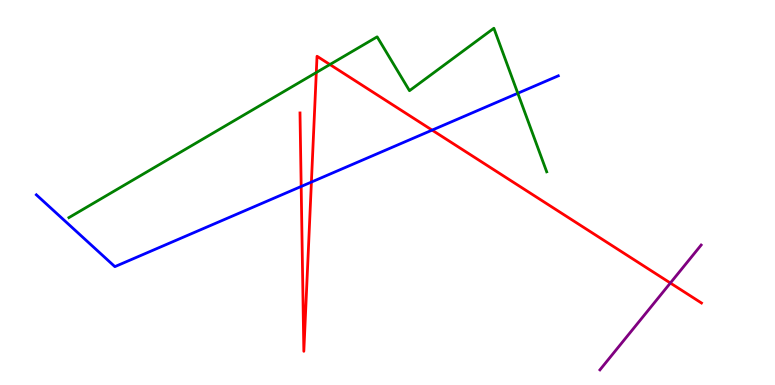[{'lines': ['blue', 'red'], 'intersections': [{'x': 3.89, 'y': 5.16}, {'x': 4.02, 'y': 5.27}, {'x': 5.58, 'y': 6.62}]}, {'lines': ['green', 'red'], 'intersections': [{'x': 4.08, 'y': 8.12}, {'x': 4.26, 'y': 8.32}]}, {'lines': ['purple', 'red'], 'intersections': [{'x': 8.65, 'y': 2.65}]}, {'lines': ['blue', 'green'], 'intersections': [{'x': 6.68, 'y': 7.58}]}, {'lines': ['blue', 'purple'], 'intersections': []}, {'lines': ['green', 'purple'], 'intersections': []}]